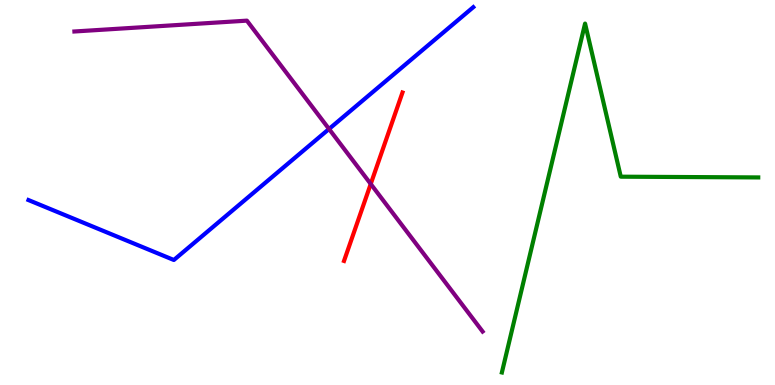[{'lines': ['blue', 'red'], 'intersections': []}, {'lines': ['green', 'red'], 'intersections': []}, {'lines': ['purple', 'red'], 'intersections': [{'x': 4.78, 'y': 5.22}]}, {'lines': ['blue', 'green'], 'intersections': []}, {'lines': ['blue', 'purple'], 'intersections': [{'x': 4.25, 'y': 6.65}]}, {'lines': ['green', 'purple'], 'intersections': []}]